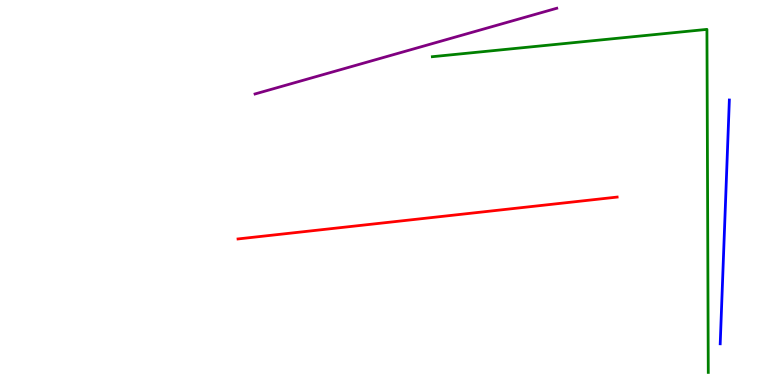[{'lines': ['blue', 'red'], 'intersections': []}, {'lines': ['green', 'red'], 'intersections': []}, {'lines': ['purple', 'red'], 'intersections': []}, {'lines': ['blue', 'green'], 'intersections': []}, {'lines': ['blue', 'purple'], 'intersections': []}, {'lines': ['green', 'purple'], 'intersections': []}]